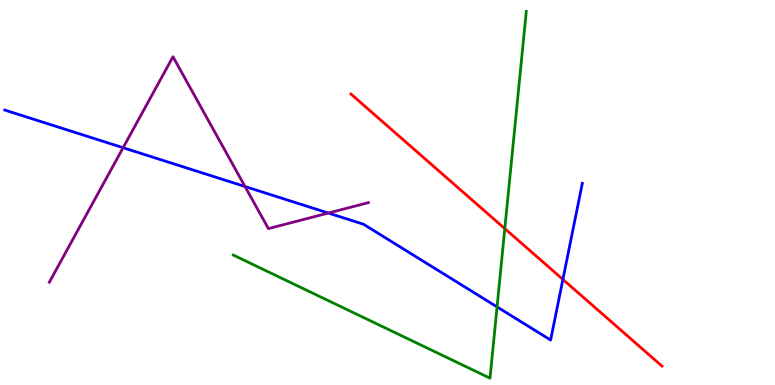[{'lines': ['blue', 'red'], 'intersections': [{'x': 7.26, 'y': 2.74}]}, {'lines': ['green', 'red'], 'intersections': [{'x': 6.51, 'y': 4.06}]}, {'lines': ['purple', 'red'], 'intersections': []}, {'lines': ['blue', 'green'], 'intersections': [{'x': 6.41, 'y': 2.03}]}, {'lines': ['blue', 'purple'], 'intersections': [{'x': 1.59, 'y': 6.16}, {'x': 3.16, 'y': 5.16}, {'x': 4.24, 'y': 4.47}]}, {'lines': ['green', 'purple'], 'intersections': []}]